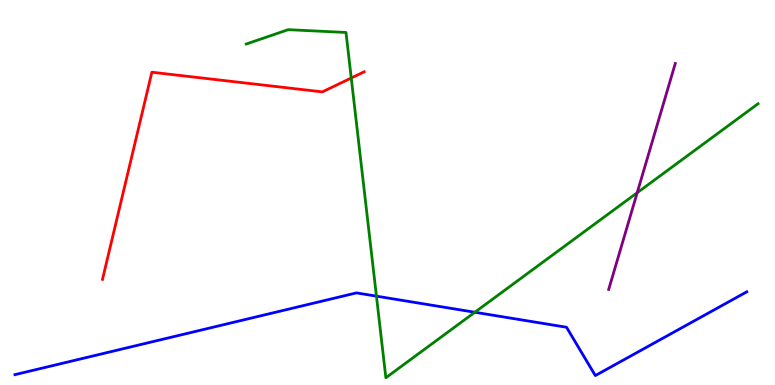[{'lines': ['blue', 'red'], 'intersections': []}, {'lines': ['green', 'red'], 'intersections': [{'x': 4.53, 'y': 7.97}]}, {'lines': ['purple', 'red'], 'intersections': []}, {'lines': ['blue', 'green'], 'intersections': [{'x': 4.86, 'y': 2.31}, {'x': 6.13, 'y': 1.89}]}, {'lines': ['blue', 'purple'], 'intersections': []}, {'lines': ['green', 'purple'], 'intersections': [{'x': 8.22, 'y': 4.99}]}]